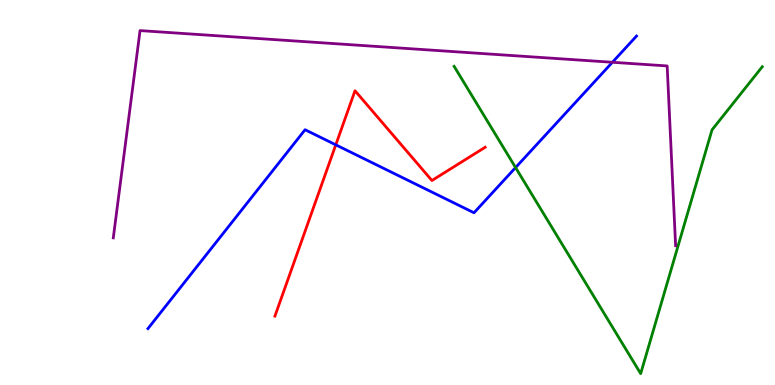[{'lines': ['blue', 'red'], 'intersections': [{'x': 4.33, 'y': 6.24}]}, {'lines': ['green', 'red'], 'intersections': []}, {'lines': ['purple', 'red'], 'intersections': []}, {'lines': ['blue', 'green'], 'intersections': [{'x': 6.65, 'y': 5.65}]}, {'lines': ['blue', 'purple'], 'intersections': [{'x': 7.9, 'y': 8.38}]}, {'lines': ['green', 'purple'], 'intersections': []}]